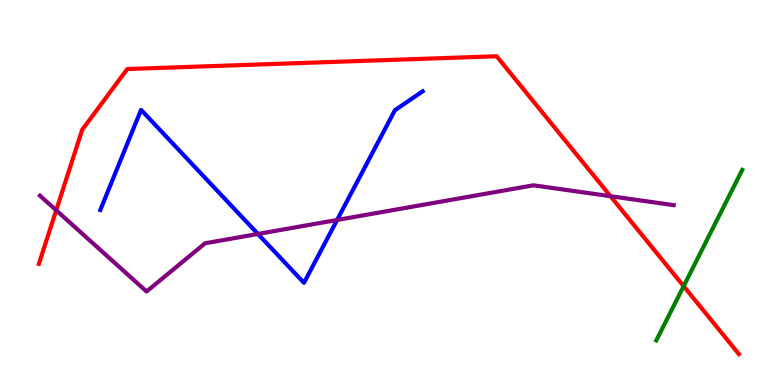[{'lines': ['blue', 'red'], 'intersections': []}, {'lines': ['green', 'red'], 'intersections': [{'x': 8.82, 'y': 2.57}]}, {'lines': ['purple', 'red'], 'intersections': [{'x': 0.725, 'y': 4.54}, {'x': 7.88, 'y': 4.9}]}, {'lines': ['blue', 'green'], 'intersections': []}, {'lines': ['blue', 'purple'], 'intersections': [{'x': 3.33, 'y': 3.92}, {'x': 4.35, 'y': 4.29}]}, {'lines': ['green', 'purple'], 'intersections': []}]